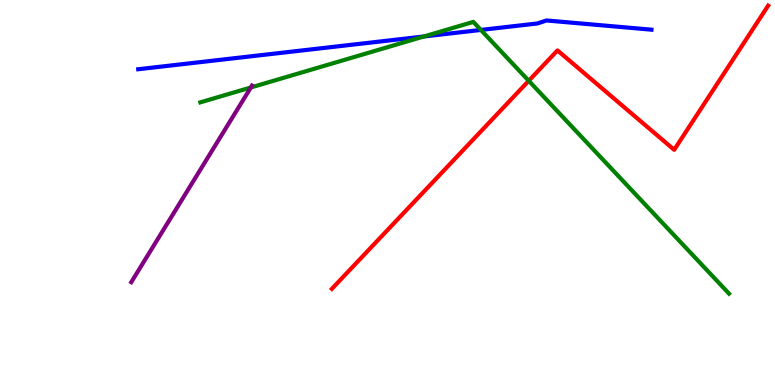[{'lines': ['blue', 'red'], 'intersections': []}, {'lines': ['green', 'red'], 'intersections': [{'x': 6.82, 'y': 7.9}]}, {'lines': ['purple', 'red'], 'intersections': []}, {'lines': ['blue', 'green'], 'intersections': [{'x': 5.47, 'y': 9.05}, {'x': 6.2, 'y': 9.22}]}, {'lines': ['blue', 'purple'], 'intersections': []}, {'lines': ['green', 'purple'], 'intersections': [{'x': 3.24, 'y': 7.73}]}]